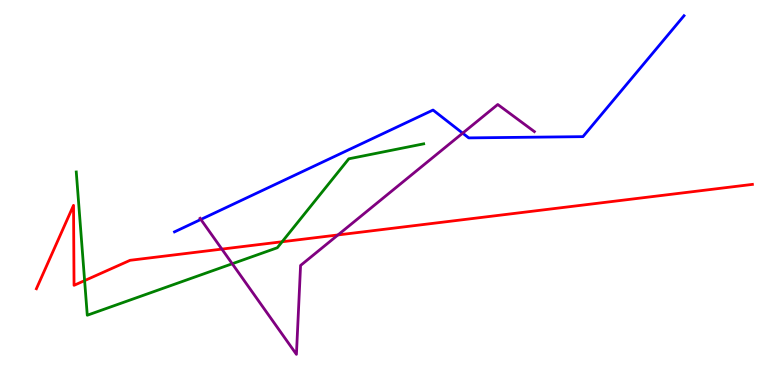[{'lines': ['blue', 'red'], 'intersections': []}, {'lines': ['green', 'red'], 'intersections': [{'x': 1.09, 'y': 2.71}, {'x': 3.64, 'y': 3.72}]}, {'lines': ['purple', 'red'], 'intersections': [{'x': 2.86, 'y': 3.53}, {'x': 4.36, 'y': 3.9}]}, {'lines': ['blue', 'green'], 'intersections': []}, {'lines': ['blue', 'purple'], 'intersections': [{'x': 2.59, 'y': 4.3}, {'x': 5.97, 'y': 6.54}]}, {'lines': ['green', 'purple'], 'intersections': [{'x': 3.0, 'y': 3.15}]}]